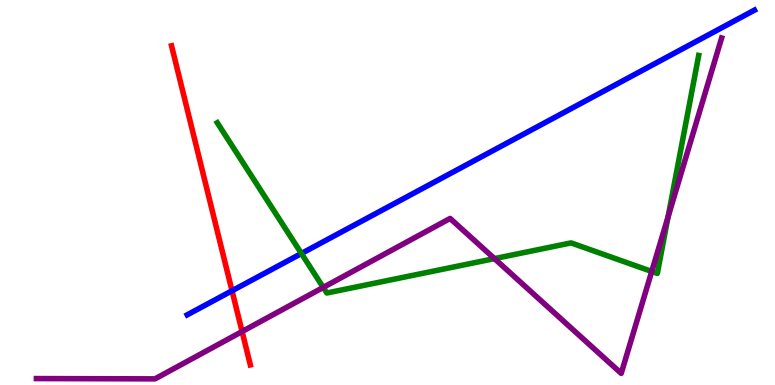[{'lines': ['blue', 'red'], 'intersections': [{'x': 2.99, 'y': 2.45}]}, {'lines': ['green', 'red'], 'intersections': []}, {'lines': ['purple', 'red'], 'intersections': [{'x': 3.12, 'y': 1.39}]}, {'lines': ['blue', 'green'], 'intersections': [{'x': 3.89, 'y': 3.42}]}, {'lines': ['blue', 'purple'], 'intersections': []}, {'lines': ['green', 'purple'], 'intersections': [{'x': 4.17, 'y': 2.53}, {'x': 6.38, 'y': 3.28}, {'x': 8.41, 'y': 2.95}, {'x': 8.62, 'y': 4.37}]}]